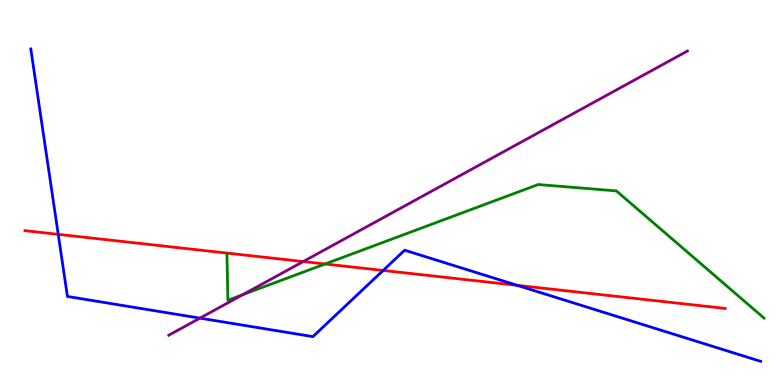[{'lines': ['blue', 'red'], 'intersections': [{'x': 0.751, 'y': 3.91}, {'x': 4.94, 'y': 2.98}, {'x': 6.67, 'y': 2.59}]}, {'lines': ['green', 'red'], 'intersections': [{'x': 4.19, 'y': 3.14}]}, {'lines': ['purple', 'red'], 'intersections': [{'x': 3.91, 'y': 3.21}]}, {'lines': ['blue', 'green'], 'intersections': []}, {'lines': ['blue', 'purple'], 'intersections': [{'x': 2.58, 'y': 1.74}]}, {'lines': ['green', 'purple'], 'intersections': [{'x': 3.13, 'y': 2.35}]}]